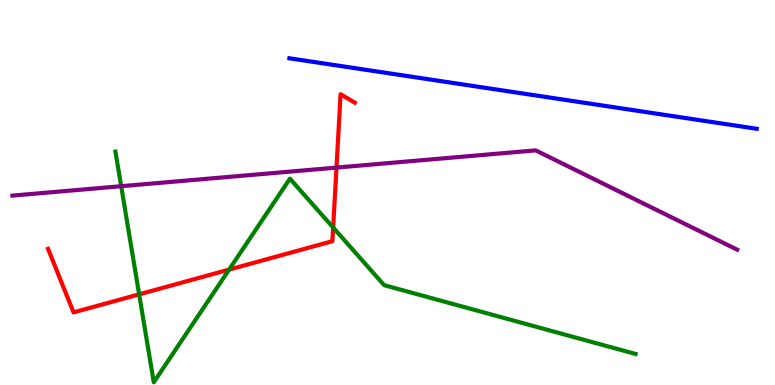[{'lines': ['blue', 'red'], 'intersections': []}, {'lines': ['green', 'red'], 'intersections': [{'x': 1.8, 'y': 2.35}, {'x': 2.96, 'y': 3.0}, {'x': 4.3, 'y': 4.09}]}, {'lines': ['purple', 'red'], 'intersections': [{'x': 4.34, 'y': 5.65}]}, {'lines': ['blue', 'green'], 'intersections': []}, {'lines': ['blue', 'purple'], 'intersections': []}, {'lines': ['green', 'purple'], 'intersections': [{'x': 1.56, 'y': 5.16}]}]